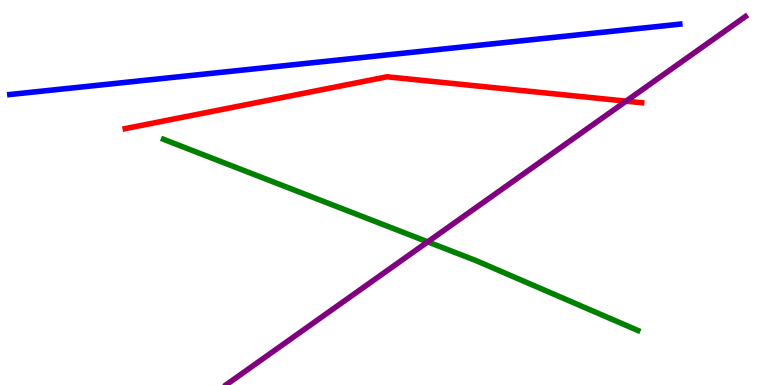[{'lines': ['blue', 'red'], 'intersections': []}, {'lines': ['green', 'red'], 'intersections': []}, {'lines': ['purple', 'red'], 'intersections': [{'x': 8.08, 'y': 7.37}]}, {'lines': ['blue', 'green'], 'intersections': []}, {'lines': ['blue', 'purple'], 'intersections': []}, {'lines': ['green', 'purple'], 'intersections': [{'x': 5.52, 'y': 3.72}]}]